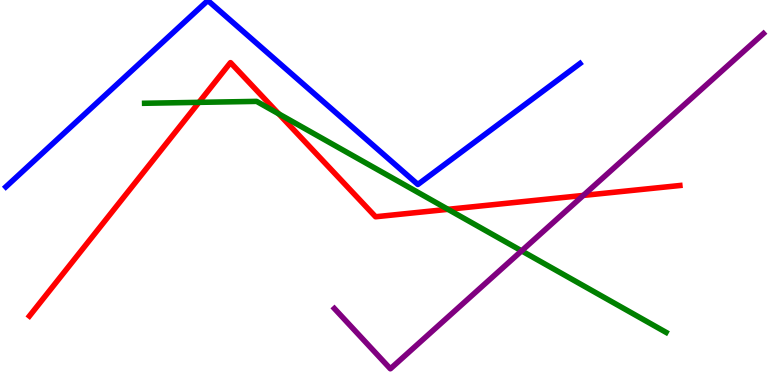[{'lines': ['blue', 'red'], 'intersections': []}, {'lines': ['green', 'red'], 'intersections': [{'x': 2.57, 'y': 7.34}, {'x': 3.6, 'y': 7.04}, {'x': 5.78, 'y': 4.56}]}, {'lines': ['purple', 'red'], 'intersections': [{'x': 7.53, 'y': 4.92}]}, {'lines': ['blue', 'green'], 'intersections': []}, {'lines': ['blue', 'purple'], 'intersections': []}, {'lines': ['green', 'purple'], 'intersections': [{'x': 6.73, 'y': 3.48}]}]